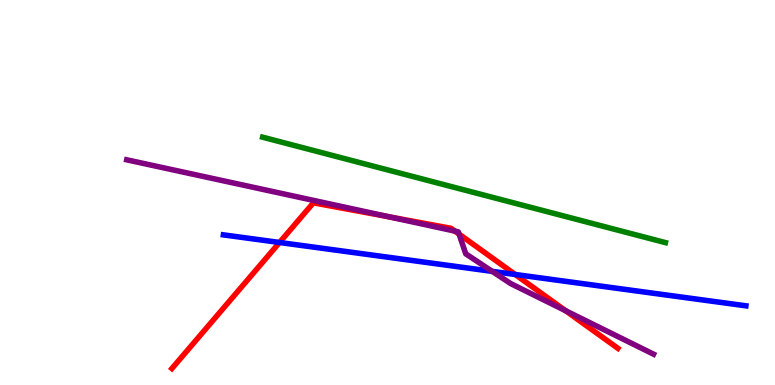[{'lines': ['blue', 'red'], 'intersections': [{'x': 3.61, 'y': 3.7}, {'x': 6.65, 'y': 2.87}]}, {'lines': ['green', 'red'], 'intersections': []}, {'lines': ['purple', 'red'], 'intersections': [{'x': 5.03, 'y': 4.37}, {'x': 5.87, 'y': 4.0}, {'x': 5.92, 'y': 3.92}, {'x': 7.3, 'y': 1.93}]}, {'lines': ['blue', 'green'], 'intersections': []}, {'lines': ['blue', 'purple'], 'intersections': [{'x': 6.35, 'y': 2.95}]}, {'lines': ['green', 'purple'], 'intersections': []}]